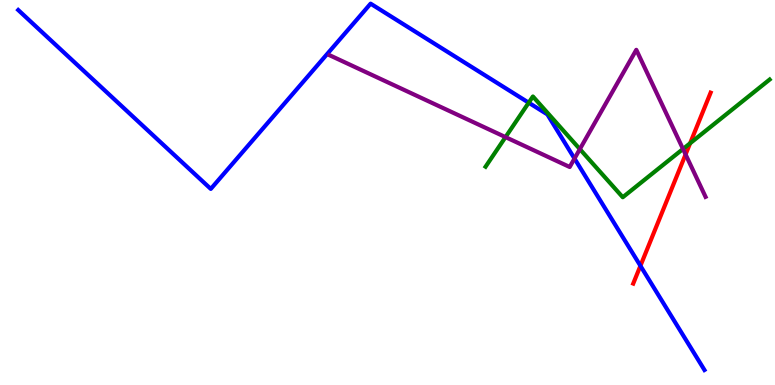[{'lines': ['blue', 'red'], 'intersections': [{'x': 8.26, 'y': 3.1}]}, {'lines': ['green', 'red'], 'intersections': [{'x': 8.9, 'y': 6.28}]}, {'lines': ['purple', 'red'], 'intersections': [{'x': 8.85, 'y': 5.99}]}, {'lines': ['blue', 'green'], 'intersections': [{'x': 6.82, 'y': 7.33}]}, {'lines': ['blue', 'purple'], 'intersections': [{'x': 7.41, 'y': 5.88}]}, {'lines': ['green', 'purple'], 'intersections': [{'x': 6.52, 'y': 6.44}, {'x': 7.48, 'y': 6.13}, {'x': 8.81, 'y': 6.13}]}]